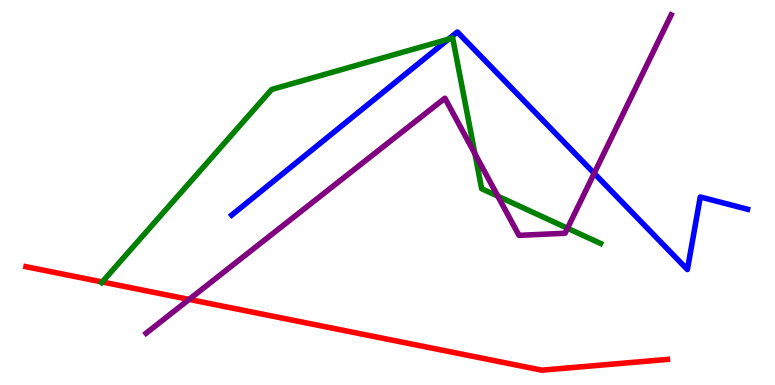[{'lines': ['blue', 'red'], 'intersections': []}, {'lines': ['green', 'red'], 'intersections': [{'x': 1.32, 'y': 2.68}]}, {'lines': ['purple', 'red'], 'intersections': [{'x': 2.44, 'y': 2.22}]}, {'lines': ['blue', 'green'], 'intersections': [{'x': 5.79, 'y': 8.98}]}, {'lines': ['blue', 'purple'], 'intersections': [{'x': 7.67, 'y': 5.5}]}, {'lines': ['green', 'purple'], 'intersections': [{'x': 6.13, 'y': 6.01}, {'x': 6.42, 'y': 4.9}, {'x': 7.32, 'y': 4.07}]}]